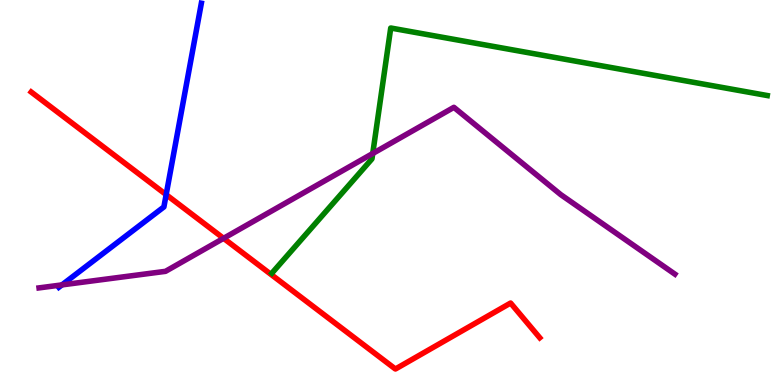[{'lines': ['blue', 'red'], 'intersections': [{'x': 2.14, 'y': 4.94}]}, {'lines': ['green', 'red'], 'intersections': []}, {'lines': ['purple', 'red'], 'intersections': [{'x': 2.88, 'y': 3.81}]}, {'lines': ['blue', 'green'], 'intersections': []}, {'lines': ['blue', 'purple'], 'intersections': [{'x': 0.799, 'y': 2.6}]}, {'lines': ['green', 'purple'], 'intersections': [{'x': 4.81, 'y': 6.01}]}]